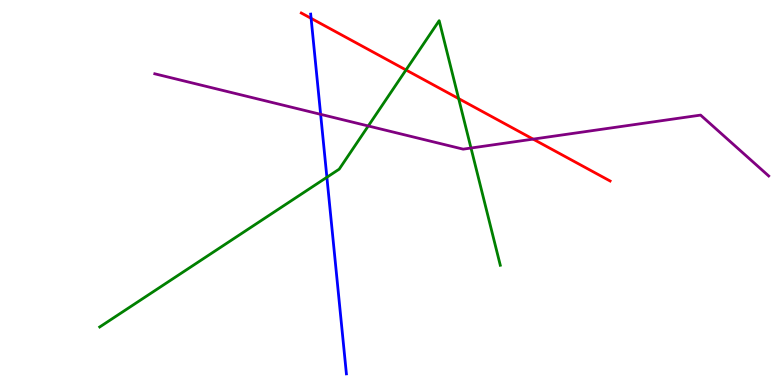[{'lines': ['blue', 'red'], 'intersections': [{'x': 4.01, 'y': 9.52}]}, {'lines': ['green', 'red'], 'intersections': [{'x': 5.24, 'y': 8.18}, {'x': 5.92, 'y': 7.44}]}, {'lines': ['purple', 'red'], 'intersections': [{'x': 6.88, 'y': 6.39}]}, {'lines': ['blue', 'green'], 'intersections': [{'x': 4.22, 'y': 5.4}]}, {'lines': ['blue', 'purple'], 'intersections': [{'x': 4.14, 'y': 7.03}]}, {'lines': ['green', 'purple'], 'intersections': [{'x': 4.75, 'y': 6.73}, {'x': 6.08, 'y': 6.16}]}]